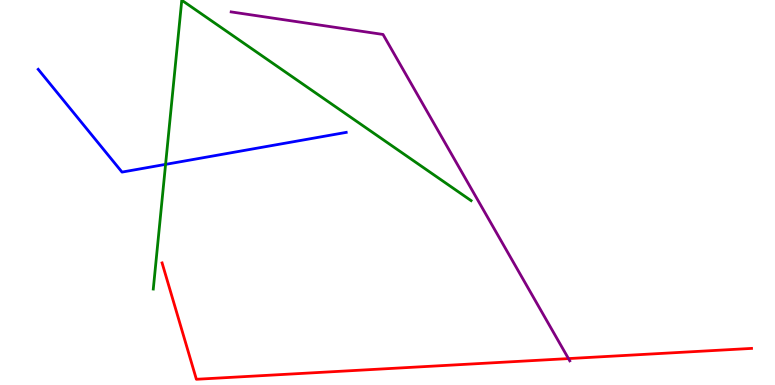[{'lines': ['blue', 'red'], 'intersections': []}, {'lines': ['green', 'red'], 'intersections': []}, {'lines': ['purple', 'red'], 'intersections': [{'x': 7.34, 'y': 0.686}]}, {'lines': ['blue', 'green'], 'intersections': [{'x': 2.14, 'y': 5.73}]}, {'lines': ['blue', 'purple'], 'intersections': []}, {'lines': ['green', 'purple'], 'intersections': []}]